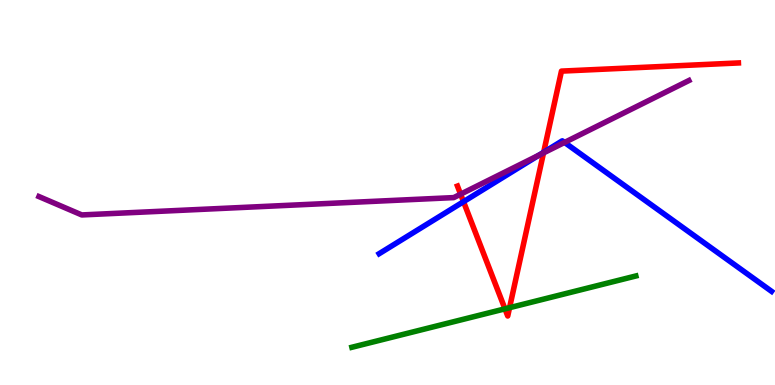[{'lines': ['blue', 'red'], 'intersections': [{'x': 5.98, 'y': 4.76}, {'x': 7.01, 'y': 6.04}]}, {'lines': ['green', 'red'], 'intersections': [{'x': 6.52, 'y': 1.98}, {'x': 6.57, 'y': 2.01}]}, {'lines': ['purple', 'red'], 'intersections': [{'x': 5.94, 'y': 4.96}, {'x': 7.01, 'y': 6.03}]}, {'lines': ['blue', 'green'], 'intersections': []}, {'lines': ['blue', 'purple'], 'intersections': [{'x': 6.95, 'y': 5.97}, {'x': 7.28, 'y': 6.3}]}, {'lines': ['green', 'purple'], 'intersections': []}]